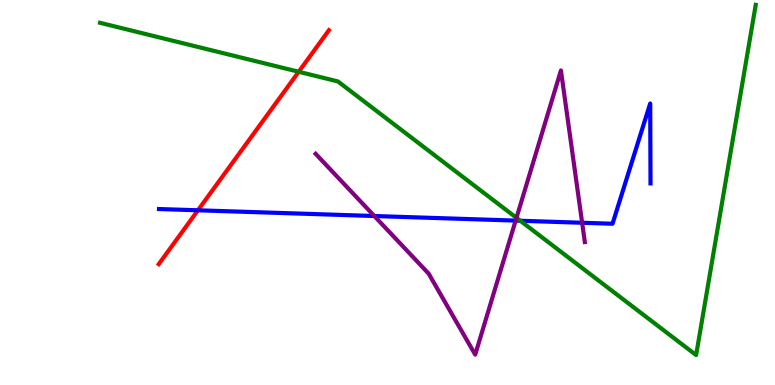[{'lines': ['blue', 'red'], 'intersections': [{'x': 2.55, 'y': 4.54}]}, {'lines': ['green', 'red'], 'intersections': [{'x': 3.85, 'y': 8.14}]}, {'lines': ['purple', 'red'], 'intersections': []}, {'lines': ['blue', 'green'], 'intersections': [{'x': 6.71, 'y': 4.27}]}, {'lines': ['blue', 'purple'], 'intersections': [{'x': 4.83, 'y': 4.39}, {'x': 6.65, 'y': 4.27}, {'x': 7.51, 'y': 4.21}]}, {'lines': ['green', 'purple'], 'intersections': [{'x': 6.66, 'y': 4.34}]}]